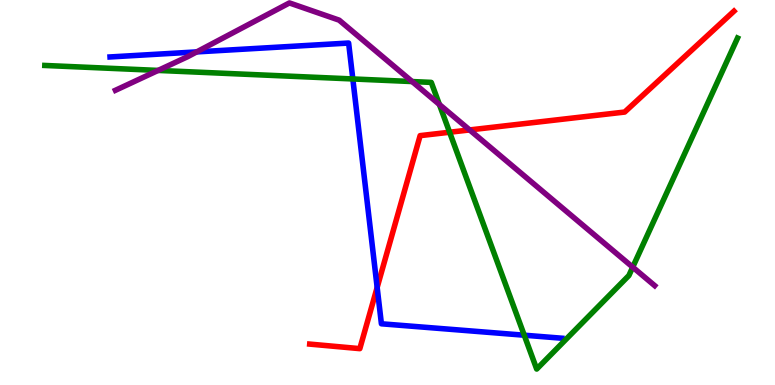[{'lines': ['blue', 'red'], 'intersections': [{'x': 4.87, 'y': 2.53}]}, {'lines': ['green', 'red'], 'intersections': [{'x': 5.8, 'y': 6.57}]}, {'lines': ['purple', 'red'], 'intersections': [{'x': 6.06, 'y': 6.63}]}, {'lines': ['blue', 'green'], 'intersections': [{'x': 4.55, 'y': 7.95}, {'x': 6.76, 'y': 1.29}]}, {'lines': ['blue', 'purple'], 'intersections': [{'x': 2.54, 'y': 8.65}]}, {'lines': ['green', 'purple'], 'intersections': [{'x': 2.04, 'y': 8.17}, {'x': 5.32, 'y': 7.88}, {'x': 5.67, 'y': 7.29}, {'x': 8.16, 'y': 3.06}]}]